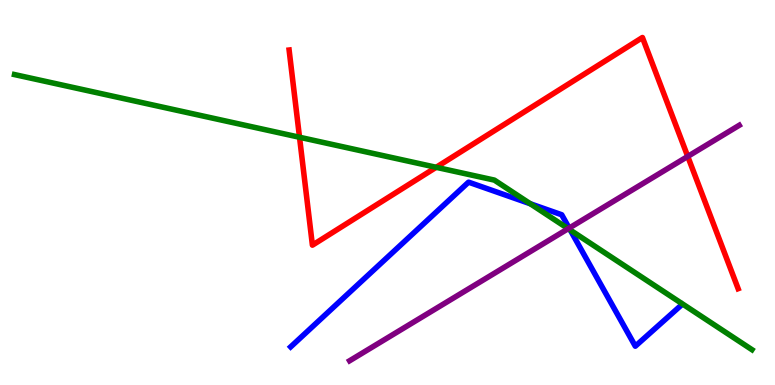[{'lines': ['blue', 'red'], 'intersections': []}, {'lines': ['green', 'red'], 'intersections': [{'x': 3.86, 'y': 6.44}, {'x': 5.63, 'y': 5.65}]}, {'lines': ['purple', 'red'], 'intersections': [{'x': 8.87, 'y': 5.94}]}, {'lines': ['blue', 'green'], 'intersections': [{'x': 6.84, 'y': 4.71}, {'x': 7.36, 'y': 4.02}]}, {'lines': ['blue', 'purple'], 'intersections': [{'x': 7.34, 'y': 4.08}]}, {'lines': ['green', 'purple'], 'intersections': [{'x': 7.33, 'y': 4.06}]}]